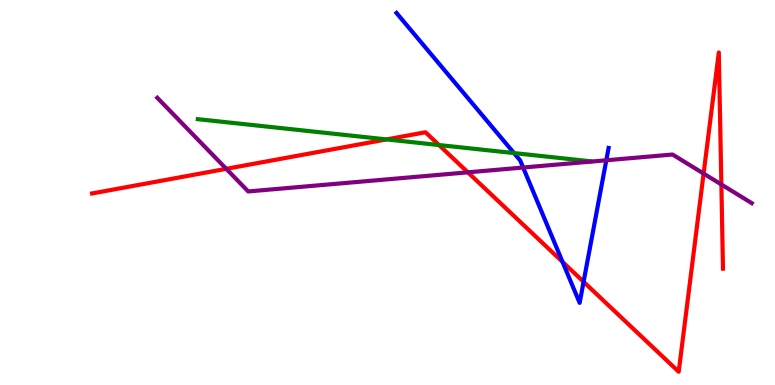[{'lines': ['blue', 'red'], 'intersections': [{'x': 7.26, 'y': 3.2}, {'x': 7.53, 'y': 2.68}]}, {'lines': ['green', 'red'], 'intersections': [{'x': 4.99, 'y': 6.38}, {'x': 5.66, 'y': 6.23}]}, {'lines': ['purple', 'red'], 'intersections': [{'x': 2.92, 'y': 5.61}, {'x': 6.04, 'y': 5.52}, {'x': 9.08, 'y': 5.49}, {'x': 9.31, 'y': 5.21}]}, {'lines': ['blue', 'green'], 'intersections': [{'x': 6.63, 'y': 6.02}]}, {'lines': ['blue', 'purple'], 'intersections': [{'x': 6.75, 'y': 5.65}, {'x': 7.82, 'y': 5.84}]}, {'lines': ['green', 'purple'], 'intersections': []}]